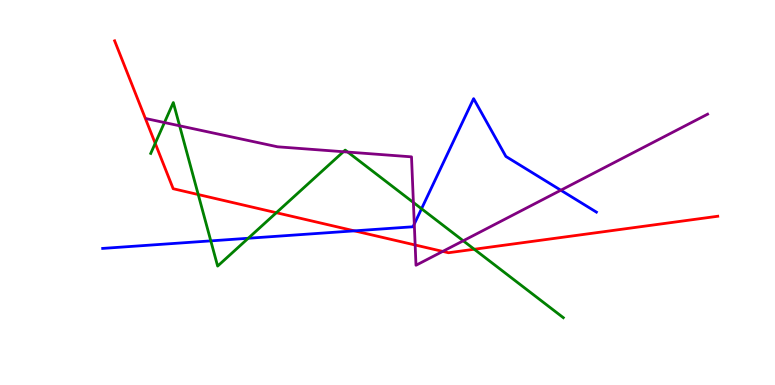[{'lines': ['blue', 'red'], 'intersections': [{'x': 4.57, 'y': 4.0}]}, {'lines': ['green', 'red'], 'intersections': [{'x': 2.0, 'y': 6.28}, {'x': 2.56, 'y': 4.95}, {'x': 3.57, 'y': 4.48}, {'x': 6.12, 'y': 3.53}]}, {'lines': ['purple', 'red'], 'intersections': [{'x': 5.36, 'y': 3.64}, {'x': 5.71, 'y': 3.47}]}, {'lines': ['blue', 'green'], 'intersections': [{'x': 2.72, 'y': 3.74}, {'x': 3.2, 'y': 3.81}, {'x': 5.44, 'y': 4.58}]}, {'lines': ['blue', 'purple'], 'intersections': [{'x': 5.35, 'y': 4.18}, {'x': 7.24, 'y': 5.06}]}, {'lines': ['green', 'purple'], 'intersections': [{'x': 2.12, 'y': 6.82}, {'x': 2.32, 'y': 6.73}, {'x': 4.43, 'y': 6.06}, {'x': 4.49, 'y': 6.05}, {'x': 5.33, 'y': 4.74}, {'x': 5.98, 'y': 3.75}]}]